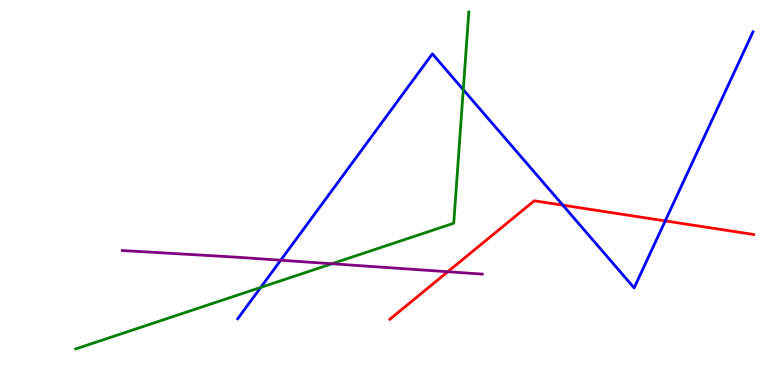[{'lines': ['blue', 'red'], 'intersections': [{'x': 7.26, 'y': 4.67}, {'x': 8.58, 'y': 4.26}]}, {'lines': ['green', 'red'], 'intersections': []}, {'lines': ['purple', 'red'], 'intersections': [{'x': 5.78, 'y': 2.94}]}, {'lines': ['blue', 'green'], 'intersections': [{'x': 3.36, 'y': 2.53}, {'x': 5.98, 'y': 7.67}]}, {'lines': ['blue', 'purple'], 'intersections': [{'x': 3.62, 'y': 3.24}]}, {'lines': ['green', 'purple'], 'intersections': [{'x': 4.28, 'y': 3.15}]}]